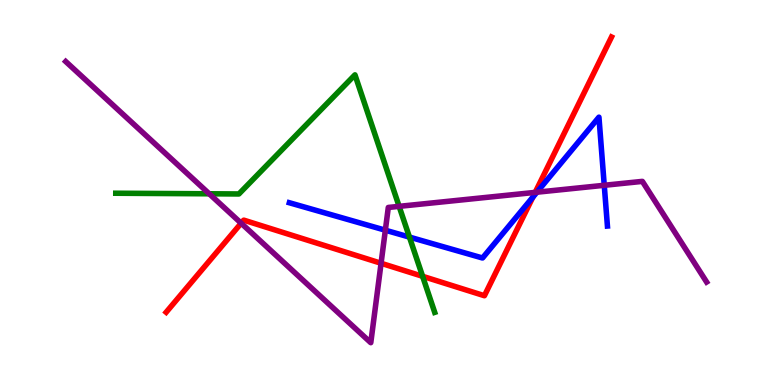[{'lines': ['blue', 'red'], 'intersections': [{'x': 6.88, 'y': 4.88}]}, {'lines': ['green', 'red'], 'intersections': [{'x': 5.45, 'y': 2.82}]}, {'lines': ['purple', 'red'], 'intersections': [{'x': 3.11, 'y': 4.2}, {'x': 4.92, 'y': 3.16}, {'x': 6.91, 'y': 5.0}]}, {'lines': ['blue', 'green'], 'intersections': [{'x': 5.28, 'y': 3.84}]}, {'lines': ['blue', 'purple'], 'intersections': [{'x': 4.97, 'y': 4.02}, {'x': 6.93, 'y': 5.01}, {'x': 7.8, 'y': 5.19}]}, {'lines': ['green', 'purple'], 'intersections': [{'x': 2.7, 'y': 4.97}, {'x': 5.15, 'y': 4.64}]}]